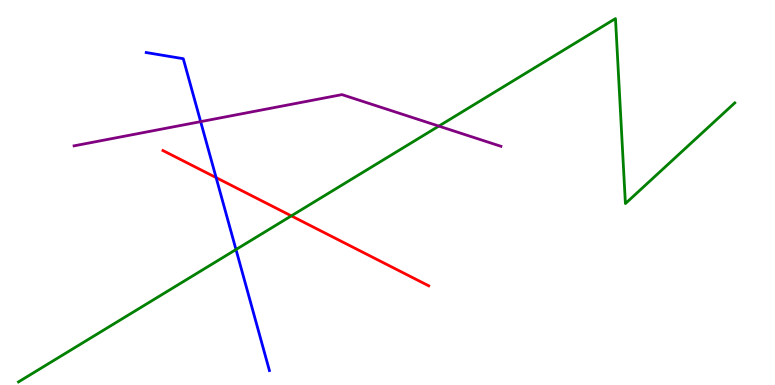[{'lines': ['blue', 'red'], 'intersections': [{'x': 2.79, 'y': 5.39}]}, {'lines': ['green', 'red'], 'intersections': [{'x': 3.76, 'y': 4.39}]}, {'lines': ['purple', 'red'], 'intersections': []}, {'lines': ['blue', 'green'], 'intersections': [{'x': 3.05, 'y': 3.52}]}, {'lines': ['blue', 'purple'], 'intersections': [{'x': 2.59, 'y': 6.84}]}, {'lines': ['green', 'purple'], 'intersections': [{'x': 5.66, 'y': 6.72}]}]